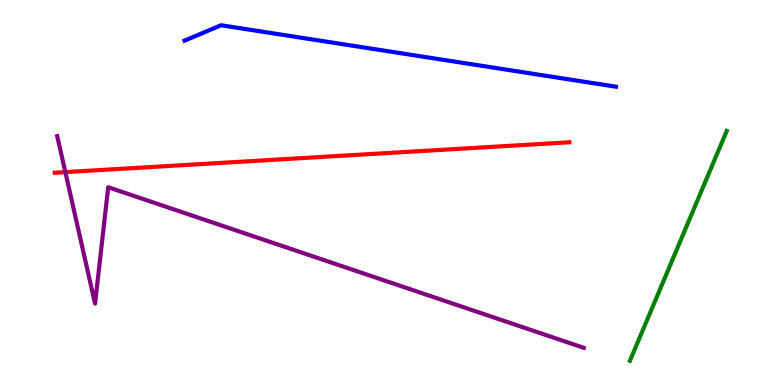[{'lines': ['blue', 'red'], 'intersections': []}, {'lines': ['green', 'red'], 'intersections': []}, {'lines': ['purple', 'red'], 'intersections': [{'x': 0.843, 'y': 5.53}]}, {'lines': ['blue', 'green'], 'intersections': []}, {'lines': ['blue', 'purple'], 'intersections': []}, {'lines': ['green', 'purple'], 'intersections': []}]